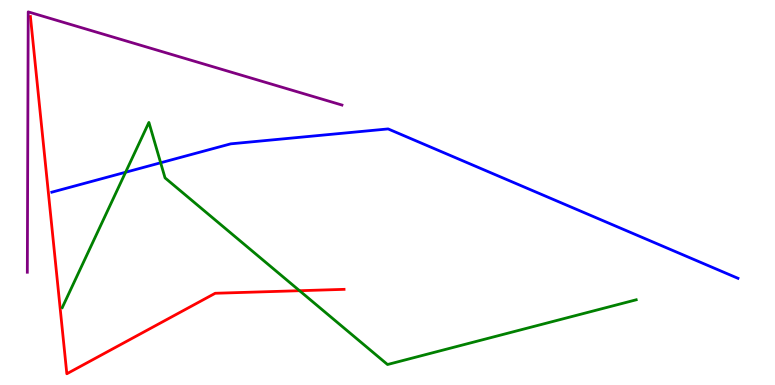[{'lines': ['blue', 'red'], 'intersections': []}, {'lines': ['green', 'red'], 'intersections': [{'x': 3.86, 'y': 2.45}]}, {'lines': ['purple', 'red'], 'intersections': []}, {'lines': ['blue', 'green'], 'intersections': [{'x': 1.62, 'y': 5.53}, {'x': 2.07, 'y': 5.77}]}, {'lines': ['blue', 'purple'], 'intersections': []}, {'lines': ['green', 'purple'], 'intersections': []}]